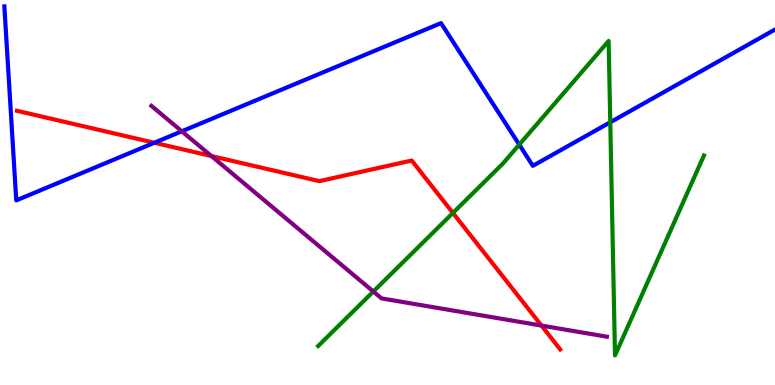[{'lines': ['blue', 'red'], 'intersections': [{'x': 1.99, 'y': 6.29}]}, {'lines': ['green', 'red'], 'intersections': [{'x': 5.84, 'y': 4.47}]}, {'lines': ['purple', 'red'], 'intersections': [{'x': 2.73, 'y': 5.95}, {'x': 6.99, 'y': 1.54}]}, {'lines': ['blue', 'green'], 'intersections': [{'x': 6.7, 'y': 6.24}, {'x': 7.87, 'y': 6.82}]}, {'lines': ['blue', 'purple'], 'intersections': [{'x': 2.35, 'y': 6.59}]}, {'lines': ['green', 'purple'], 'intersections': [{'x': 4.82, 'y': 2.43}]}]